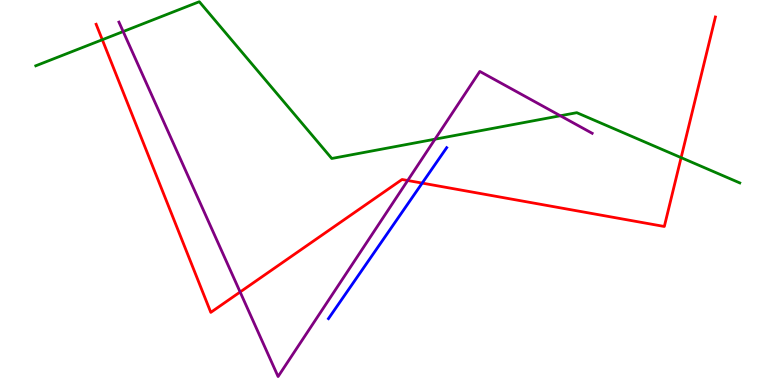[{'lines': ['blue', 'red'], 'intersections': [{'x': 5.45, 'y': 5.24}]}, {'lines': ['green', 'red'], 'intersections': [{'x': 1.32, 'y': 8.97}, {'x': 8.79, 'y': 5.91}]}, {'lines': ['purple', 'red'], 'intersections': [{'x': 3.1, 'y': 2.42}, {'x': 5.26, 'y': 5.31}]}, {'lines': ['blue', 'green'], 'intersections': []}, {'lines': ['blue', 'purple'], 'intersections': []}, {'lines': ['green', 'purple'], 'intersections': [{'x': 1.59, 'y': 9.18}, {'x': 5.61, 'y': 6.38}, {'x': 7.23, 'y': 6.99}]}]